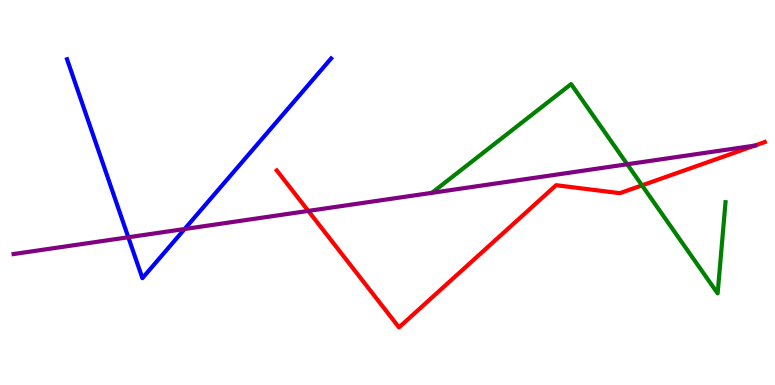[{'lines': ['blue', 'red'], 'intersections': []}, {'lines': ['green', 'red'], 'intersections': [{'x': 8.28, 'y': 5.19}]}, {'lines': ['purple', 'red'], 'intersections': [{'x': 3.98, 'y': 4.52}, {'x': 9.74, 'y': 6.22}]}, {'lines': ['blue', 'green'], 'intersections': []}, {'lines': ['blue', 'purple'], 'intersections': [{'x': 1.66, 'y': 3.84}, {'x': 2.38, 'y': 4.05}]}, {'lines': ['green', 'purple'], 'intersections': [{'x': 8.09, 'y': 5.73}]}]